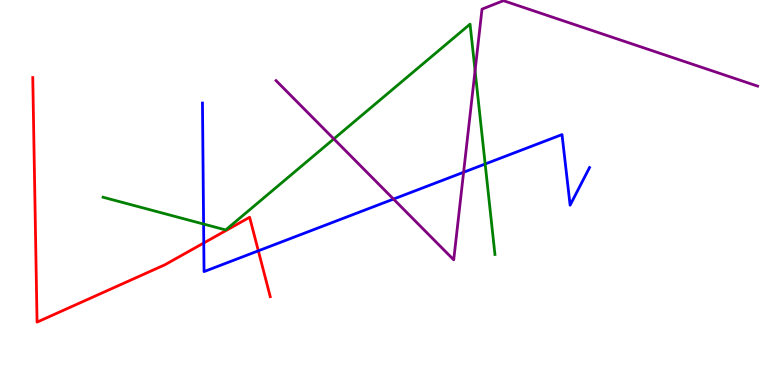[{'lines': ['blue', 'red'], 'intersections': [{'x': 2.63, 'y': 3.69}, {'x': 3.33, 'y': 3.49}]}, {'lines': ['green', 'red'], 'intersections': []}, {'lines': ['purple', 'red'], 'intersections': []}, {'lines': ['blue', 'green'], 'intersections': [{'x': 2.63, 'y': 4.18}, {'x': 6.26, 'y': 5.74}]}, {'lines': ['blue', 'purple'], 'intersections': [{'x': 5.08, 'y': 4.83}, {'x': 5.98, 'y': 5.53}]}, {'lines': ['green', 'purple'], 'intersections': [{'x': 4.31, 'y': 6.39}, {'x': 6.13, 'y': 8.17}]}]